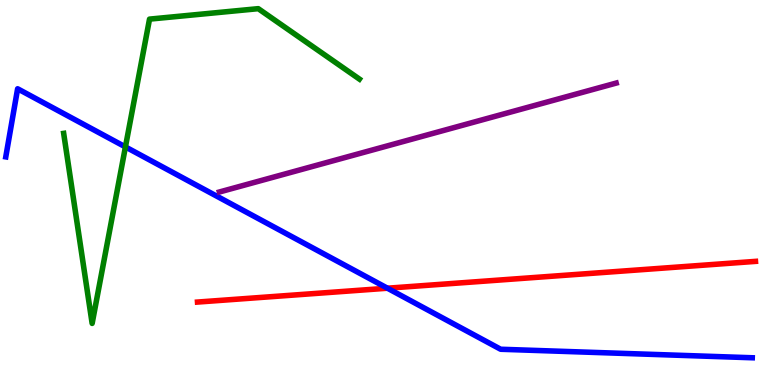[{'lines': ['blue', 'red'], 'intersections': [{'x': 5.0, 'y': 2.51}]}, {'lines': ['green', 'red'], 'intersections': []}, {'lines': ['purple', 'red'], 'intersections': []}, {'lines': ['blue', 'green'], 'intersections': [{'x': 1.62, 'y': 6.18}]}, {'lines': ['blue', 'purple'], 'intersections': []}, {'lines': ['green', 'purple'], 'intersections': []}]